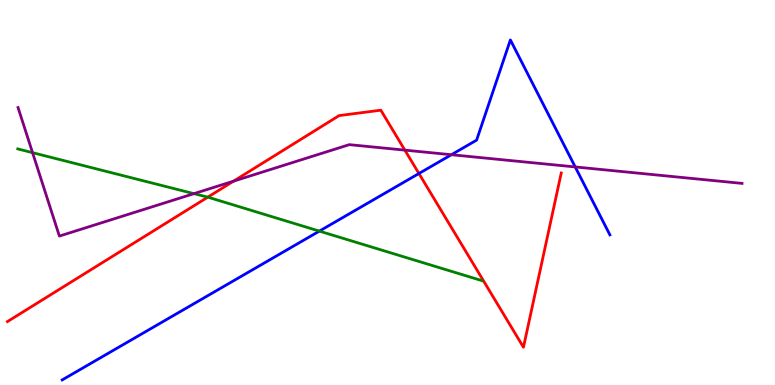[{'lines': ['blue', 'red'], 'intersections': [{'x': 5.41, 'y': 5.49}]}, {'lines': ['green', 'red'], 'intersections': [{'x': 2.68, 'y': 4.88}]}, {'lines': ['purple', 'red'], 'intersections': [{'x': 3.01, 'y': 5.29}, {'x': 5.22, 'y': 6.1}]}, {'lines': ['blue', 'green'], 'intersections': [{'x': 4.12, 'y': 4.0}]}, {'lines': ['blue', 'purple'], 'intersections': [{'x': 5.82, 'y': 5.98}, {'x': 7.42, 'y': 5.66}]}, {'lines': ['green', 'purple'], 'intersections': [{'x': 0.42, 'y': 6.03}, {'x': 2.5, 'y': 4.97}]}]